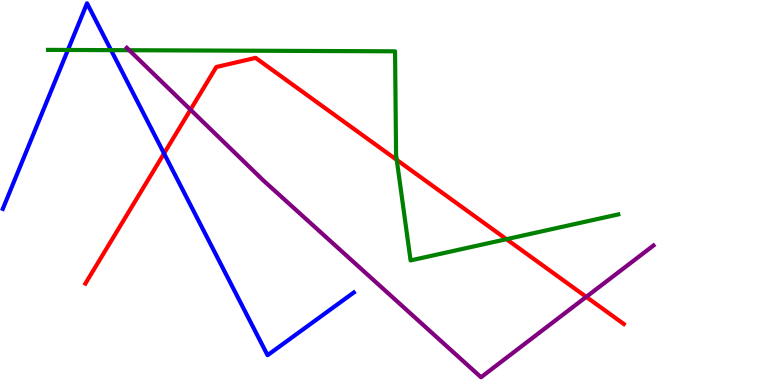[{'lines': ['blue', 'red'], 'intersections': [{'x': 2.12, 'y': 6.01}]}, {'lines': ['green', 'red'], 'intersections': [{'x': 5.12, 'y': 5.85}, {'x': 6.53, 'y': 3.79}]}, {'lines': ['purple', 'red'], 'intersections': [{'x': 2.46, 'y': 7.15}, {'x': 7.56, 'y': 2.29}]}, {'lines': ['blue', 'green'], 'intersections': [{'x': 0.876, 'y': 8.7}, {'x': 1.43, 'y': 8.7}]}, {'lines': ['blue', 'purple'], 'intersections': []}, {'lines': ['green', 'purple'], 'intersections': [{'x': 1.67, 'y': 8.7}]}]